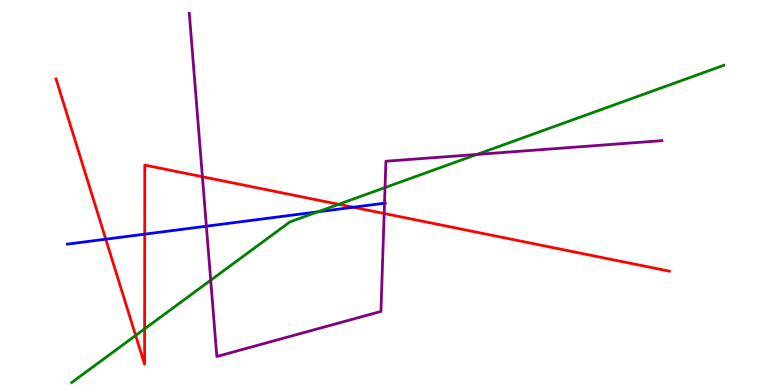[{'lines': ['blue', 'red'], 'intersections': [{'x': 1.36, 'y': 3.79}, {'x': 1.87, 'y': 3.92}, {'x': 4.56, 'y': 4.62}]}, {'lines': ['green', 'red'], 'intersections': [{'x': 1.75, 'y': 1.29}, {'x': 1.87, 'y': 1.46}, {'x': 4.37, 'y': 4.69}]}, {'lines': ['purple', 'red'], 'intersections': [{'x': 2.61, 'y': 5.41}, {'x': 4.96, 'y': 4.45}]}, {'lines': ['blue', 'green'], 'intersections': [{'x': 4.1, 'y': 4.5}]}, {'lines': ['blue', 'purple'], 'intersections': [{'x': 2.66, 'y': 4.12}, {'x': 4.96, 'y': 4.72}]}, {'lines': ['green', 'purple'], 'intersections': [{'x': 2.72, 'y': 2.72}, {'x': 4.97, 'y': 5.13}, {'x': 6.15, 'y': 5.99}]}]